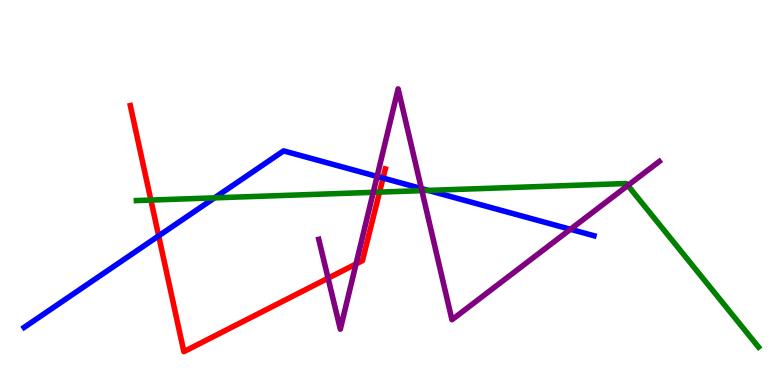[{'lines': ['blue', 'red'], 'intersections': [{'x': 2.05, 'y': 3.87}, {'x': 4.94, 'y': 5.38}]}, {'lines': ['green', 'red'], 'intersections': [{'x': 1.95, 'y': 4.8}, {'x': 4.9, 'y': 5.01}]}, {'lines': ['purple', 'red'], 'intersections': [{'x': 4.23, 'y': 2.77}, {'x': 4.59, 'y': 3.14}]}, {'lines': ['blue', 'green'], 'intersections': [{'x': 2.77, 'y': 4.86}, {'x': 5.53, 'y': 5.05}]}, {'lines': ['blue', 'purple'], 'intersections': [{'x': 4.87, 'y': 5.42}, {'x': 5.44, 'y': 5.1}, {'x': 7.36, 'y': 4.04}]}, {'lines': ['green', 'purple'], 'intersections': [{'x': 4.82, 'y': 5.0}, {'x': 5.44, 'y': 5.05}, {'x': 8.1, 'y': 5.18}]}]